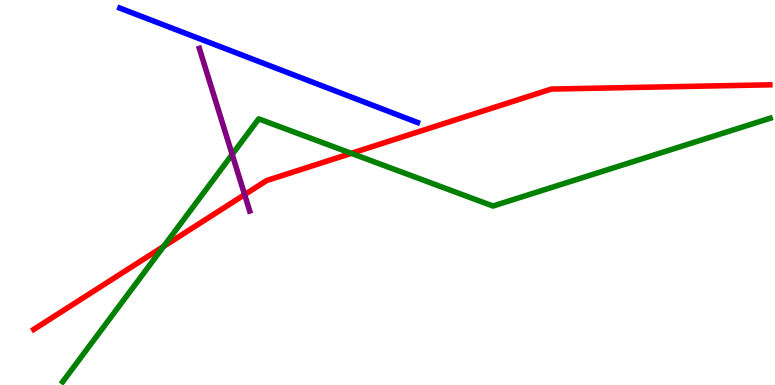[{'lines': ['blue', 'red'], 'intersections': []}, {'lines': ['green', 'red'], 'intersections': [{'x': 2.11, 'y': 3.6}, {'x': 4.53, 'y': 6.02}]}, {'lines': ['purple', 'red'], 'intersections': [{'x': 3.16, 'y': 4.94}]}, {'lines': ['blue', 'green'], 'intersections': []}, {'lines': ['blue', 'purple'], 'intersections': []}, {'lines': ['green', 'purple'], 'intersections': [{'x': 3.0, 'y': 5.99}]}]